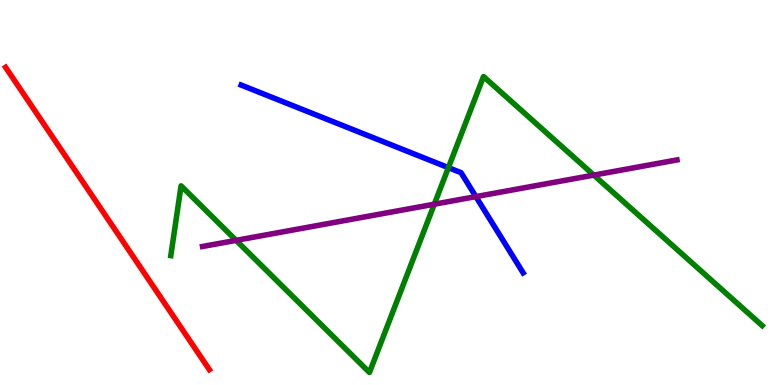[{'lines': ['blue', 'red'], 'intersections': []}, {'lines': ['green', 'red'], 'intersections': []}, {'lines': ['purple', 'red'], 'intersections': []}, {'lines': ['blue', 'green'], 'intersections': [{'x': 5.79, 'y': 5.65}]}, {'lines': ['blue', 'purple'], 'intersections': [{'x': 6.14, 'y': 4.89}]}, {'lines': ['green', 'purple'], 'intersections': [{'x': 3.05, 'y': 3.76}, {'x': 5.6, 'y': 4.7}, {'x': 7.66, 'y': 5.45}]}]